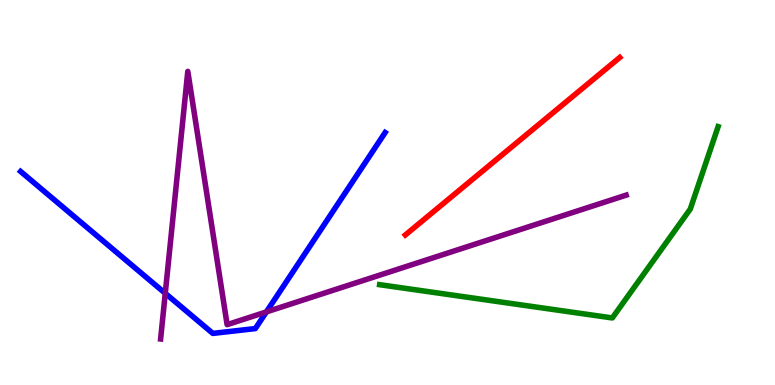[{'lines': ['blue', 'red'], 'intersections': []}, {'lines': ['green', 'red'], 'intersections': []}, {'lines': ['purple', 'red'], 'intersections': []}, {'lines': ['blue', 'green'], 'intersections': []}, {'lines': ['blue', 'purple'], 'intersections': [{'x': 2.13, 'y': 2.38}, {'x': 3.44, 'y': 1.9}]}, {'lines': ['green', 'purple'], 'intersections': []}]